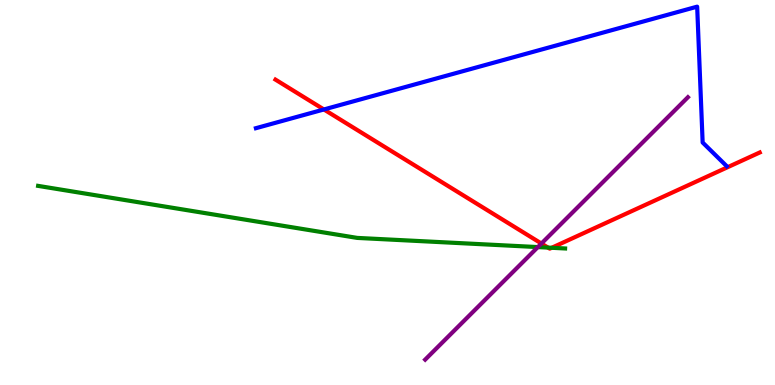[{'lines': ['blue', 'red'], 'intersections': [{'x': 4.18, 'y': 7.16}]}, {'lines': ['green', 'red'], 'intersections': [{'x': 7.07, 'y': 3.57}, {'x': 7.12, 'y': 3.56}]}, {'lines': ['purple', 'red'], 'intersections': [{'x': 6.99, 'y': 3.67}]}, {'lines': ['blue', 'green'], 'intersections': []}, {'lines': ['blue', 'purple'], 'intersections': []}, {'lines': ['green', 'purple'], 'intersections': [{'x': 6.94, 'y': 3.58}]}]